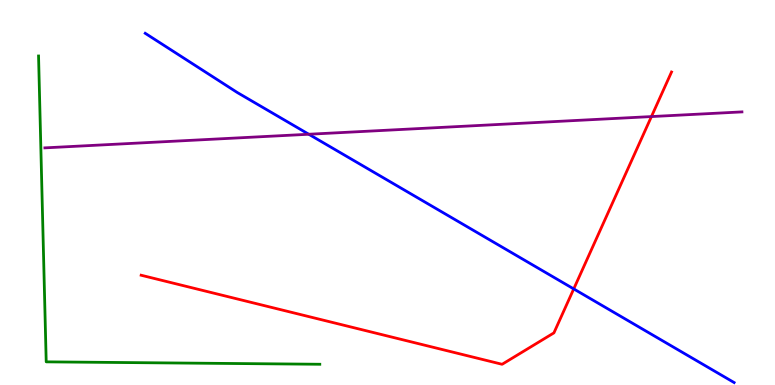[{'lines': ['blue', 'red'], 'intersections': [{'x': 7.4, 'y': 2.5}]}, {'lines': ['green', 'red'], 'intersections': []}, {'lines': ['purple', 'red'], 'intersections': [{'x': 8.41, 'y': 6.97}]}, {'lines': ['blue', 'green'], 'intersections': []}, {'lines': ['blue', 'purple'], 'intersections': [{'x': 3.98, 'y': 6.51}]}, {'lines': ['green', 'purple'], 'intersections': []}]